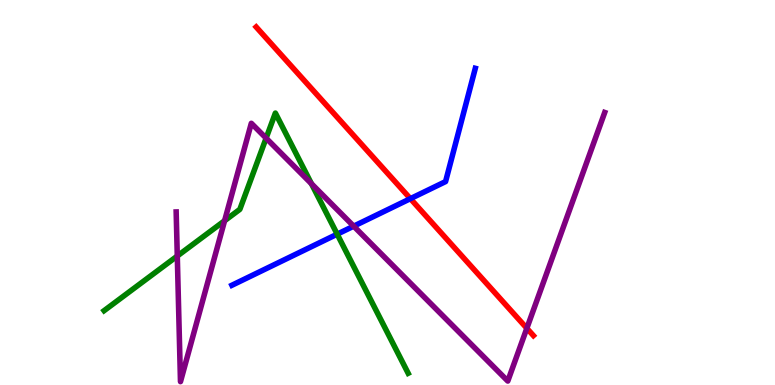[{'lines': ['blue', 'red'], 'intersections': [{'x': 5.3, 'y': 4.84}]}, {'lines': ['green', 'red'], 'intersections': []}, {'lines': ['purple', 'red'], 'intersections': [{'x': 6.8, 'y': 1.47}]}, {'lines': ['blue', 'green'], 'intersections': [{'x': 4.35, 'y': 3.92}]}, {'lines': ['blue', 'purple'], 'intersections': [{'x': 4.56, 'y': 4.13}]}, {'lines': ['green', 'purple'], 'intersections': [{'x': 2.29, 'y': 3.35}, {'x': 2.9, 'y': 4.27}, {'x': 3.43, 'y': 6.41}, {'x': 4.02, 'y': 5.23}]}]